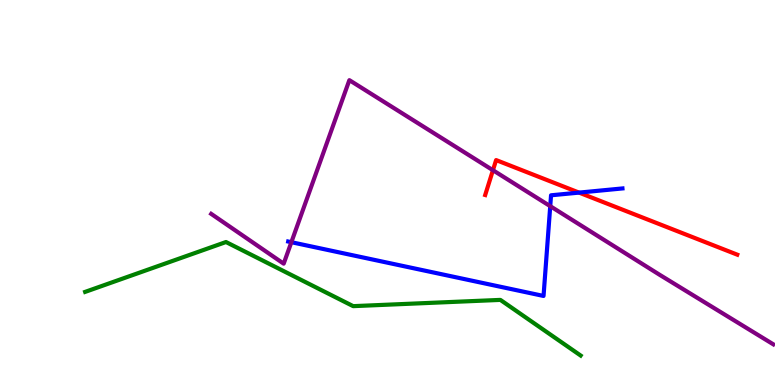[{'lines': ['blue', 'red'], 'intersections': [{'x': 7.47, 'y': 5.0}]}, {'lines': ['green', 'red'], 'intersections': []}, {'lines': ['purple', 'red'], 'intersections': [{'x': 6.36, 'y': 5.58}]}, {'lines': ['blue', 'green'], 'intersections': []}, {'lines': ['blue', 'purple'], 'intersections': [{'x': 3.76, 'y': 3.71}, {'x': 7.1, 'y': 4.65}]}, {'lines': ['green', 'purple'], 'intersections': []}]